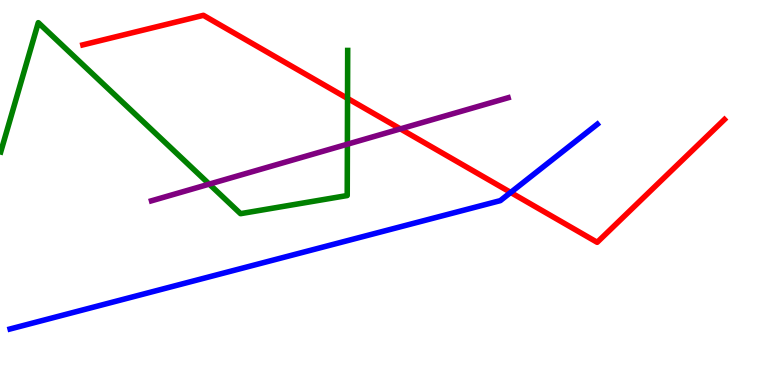[{'lines': ['blue', 'red'], 'intersections': [{'x': 6.59, 'y': 5.0}]}, {'lines': ['green', 'red'], 'intersections': [{'x': 4.48, 'y': 7.44}]}, {'lines': ['purple', 'red'], 'intersections': [{'x': 5.17, 'y': 6.65}]}, {'lines': ['blue', 'green'], 'intersections': []}, {'lines': ['blue', 'purple'], 'intersections': []}, {'lines': ['green', 'purple'], 'intersections': [{'x': 2.7, 'y': 5.22}, {'x': 4.48, 'y': 6.25}]}]